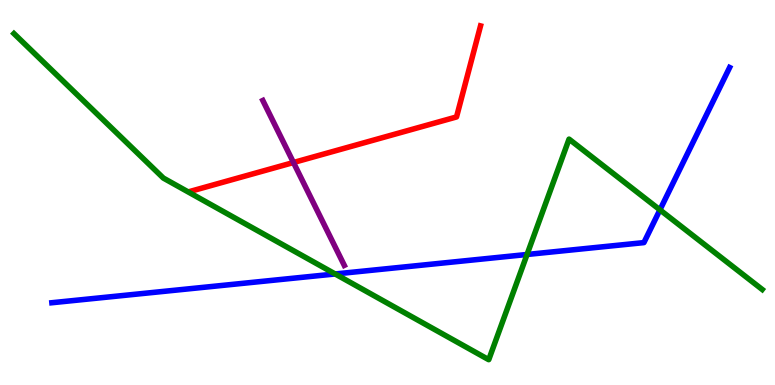[{'lines': ['blue', 'red'], 'intersections': []}, {'lines': ['green', 'red'], 'intersections': []}, {'lines': ['purple', 'red'], 'intersections': [{'x': 3.79, 'y': 5.78}]}, {'lines': ['blue', 'green'], 'intersections': [{'x': 4.32, 'y': 2.88}, {'x': 6.8, 'y': 3.39}, {'x': 8.52, 'y': 4.55}]}, {'lines': ['blue', 'purple'], 'intersections': []}, {'lines': ['green', 'purple'], 'intersections': []}]